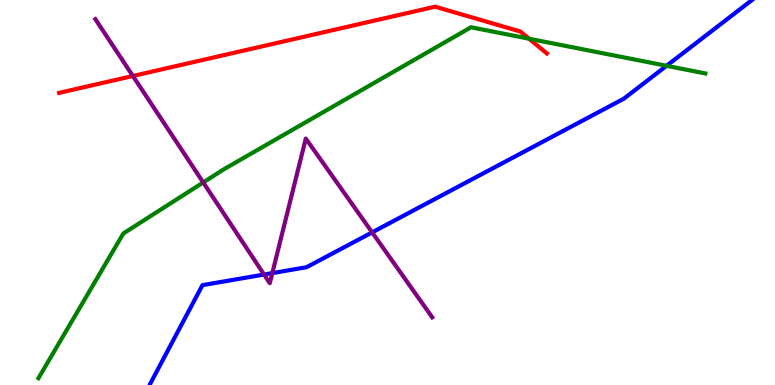[{'lines': ['blue', 'red'], 'intersections': []}, {'lines': ['green', 'red'], 'intersections': [{'x': 6.83, 'y': 8.99}]}, {'lines': ['purple', 'red'], 'intersections': [{'x': 1.71, 'y': 8.03}]}, {'lines': ['blue', 'green'], 'intersections': [{'x': 8.6, 'y': 8.29}]}, {'lines': ['blue', 'purple'], 'intersections': [{'x': 3.41, 'y': 2.87}, {'x': 3.51, 'y': 2.91}, {'x': 4.8, 'y': 3.96}]}, {'lines': ['green', 'purple'], 'intersections': [{'x': 2.62, 'y': 5.26}]}]